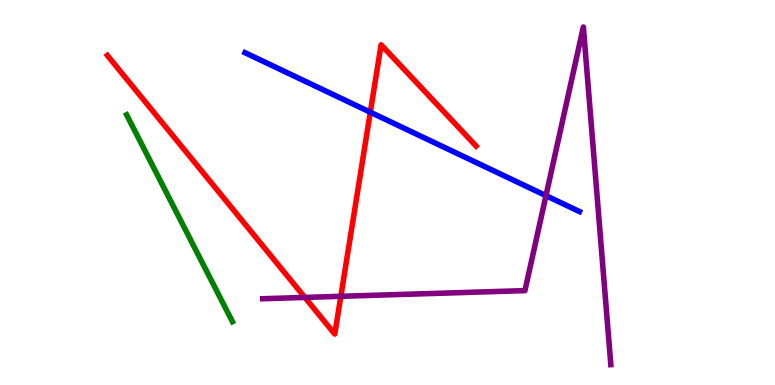[{'lines': ['blue', 'red'], 'intersections': [{'x': 4.78, 'y': 7.09}]}, {'lines': ['green', 'red'], 'intersections': []}, {'lines': ['purple', 'red'], 'intersections': [{'x': 3.93, 'y': 2.27}, {'x': 4.4, 'y': 2.3}]}, {'lines': ['blue', 'green'], 'intersections': []}, {'lines': ['blue', 'purple'], 'intersections': [{'x': 7.04, 'y': 4.92}]}, {'lines': ['green', 'purple'], 'intersections': []}]